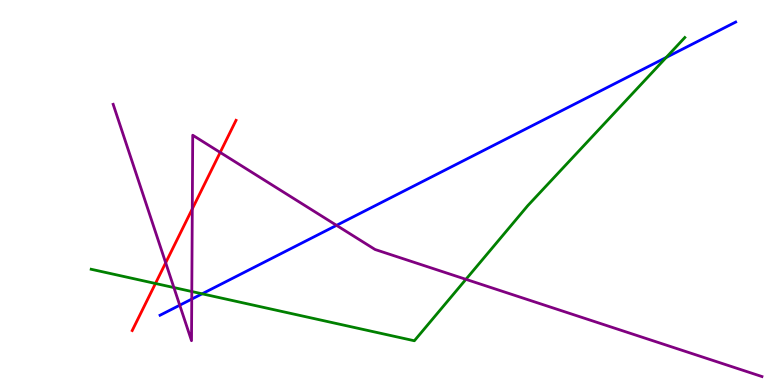[{'lines': ['blue', 'red'], 'intersections': []}, {'lines': ['green', 'red'], 'intersections': [{'x': 2.01, 'y': 2.64}]}, {'lines': ['purple', 'red'], 'intersections': [{'x': 2.14, 'y': 3.17}, {'x': 2.48, 'y': 4.57}, {'x': 2.84, 'y': 6.04}]}, {'lines': ['blue', 'green'], 'intersections': [{'x': 2.61, 'y': 2.37}, {'x': 8.6, 'y': 8.51}]}, {'lines': ['blue', 'purple'], 'intersections': [{'x': 2.32, 'y': 2.07}, {'x': 2.47, 'y': 2.23}, {'x': 4.34, 'y': 4.15}]}, {'lines': ['green', 'purple'], 'intersections': [{'x': 2.24, 'y': 2.53}, {'x': 2.47, 'y': 2.43}, {'x': 6.01, 'y': 2.74}]}]